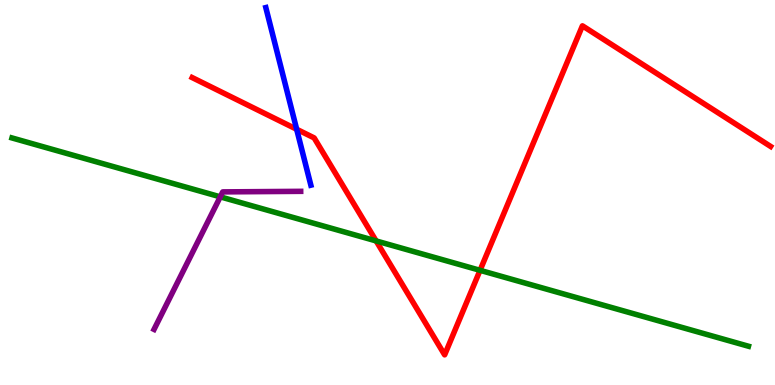[{'lines': ['blue', 'red'], 'intersections': [{'x': 3.83, 'y': 6.64}]}, {'lines': ['green', 'red'], 'intersections': [{'x': 4.85, 'y': 3.74}, {'x': 6.19, 'y': 2.98}]}, {'lines': ['purple', 'red'], 'intersections': []}, {'lines': ['blue', 'green'], 'intersections': []}, {'lines': ['blue', 'purple'], 'intersections': []}, {'lines': ['green', 'purple'], 'intersections': [{'x': 2.84, 'y': 4.89}]}]